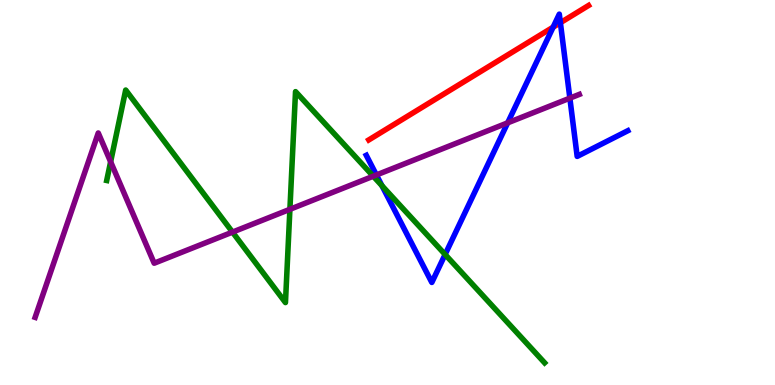[{'lines': ['blue', 'red'], 'intersections': [{'x': 7.14, 'y': 9.29}, {'x': 7.23, 'y': 9.41}]}, {'lines': ['green', 'red'], 'intersections': []}, {'lines': ['purple', 'red'], 'intersections': []}, {'lines': ['blue', 'green'], 'intersections': [{'x': 4.93, 'y': 5.18}, {'x': 5.74, 'y': 3.39}]}, {'lines': ['blue', 'purple'], 'intersections': [{'x': 4.86, 'y': 5.46}, {'x': 6.55, 'y': 6.81}, {'x': 7.35, 'y': 7.45}]}, {'lines': ['green', 'purple'], 'intersections': [{'x': 1.43, 'y': 5.8}, {'x': 3.0, 'y': 3.97}, {'x': 3.74, 'y': 4.56}, {'x': 4.82, 'y': 5.42}]}]